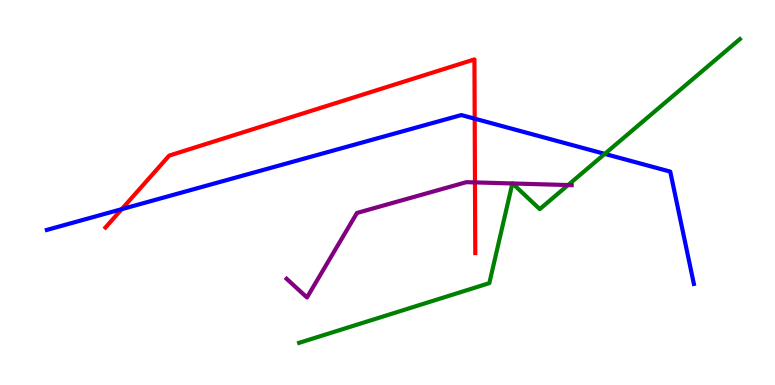[{'lines': ['blue', 'red'], 'intersections': [{'x': 1.57, 'y': 4.57}, {'x': 6.13, 'y': 6.92}]}, {'lines': ['green', 'red'], 'intersections': []}, {'lines': ['purple', 'red'], 'intersections': [{'x': 6.13, 'y': 5.26}]}, {'lines': ['blue', 'green'], 'intersections': [{'x': 7.8, 'y': 6.0}]}, {'lines': ['blue', 'purple'], 'intersections': []}, {'lines': ['green', 'purple'], 'intersections': [{'x': 6.61, 'y': 5.23}, {'x': 6.61, 'y': 5.23}, {'x': 7.33, 'y': 5.19}]}]